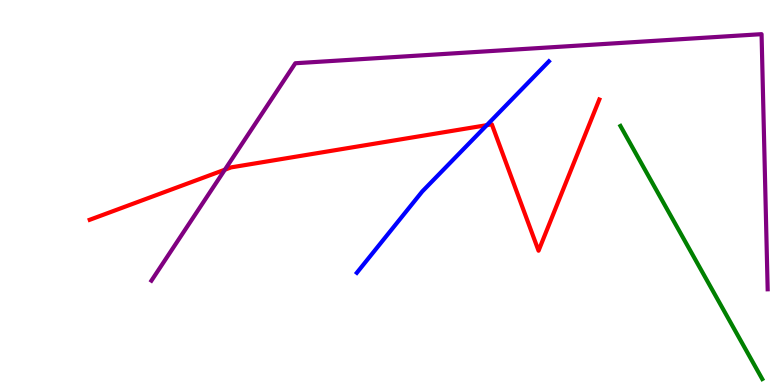[{'lines': ['blue', 'red'], 'intersections': [{'x': 6.28, 'y': 6.75}]}, {'lines': ['green', 'red'], 'intersections': []}, {'lines': ['purple', 'red'], 'intersections': [{'x': 2.9, 'y': 5.59}]}, {'lines': ['blue', 'green'], 'intersections': []}, {'lines': ['blue', 'purple'], 'intersections': []}, {'lines': ['green', 'purple'], 'intersections': []}]